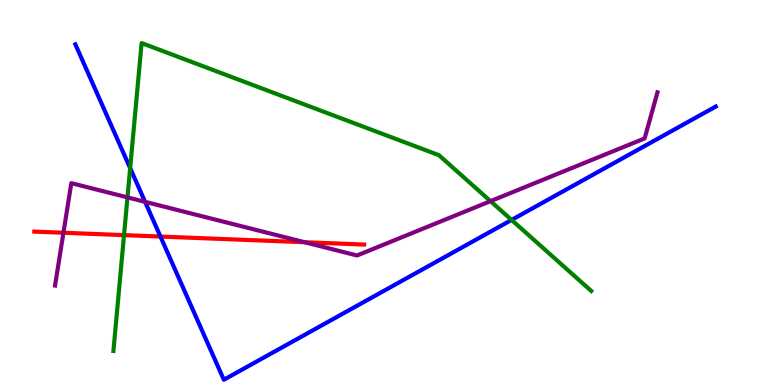[{'lines': ['blue', 'red'], 'intersections': [{'x': 2.07, 'y': 3.86}]}, {'lines': ['green', 'red'], 'intersections': [{'x': 1.6, 'y': 3.89}]}, {'lines': ['purple', 'red'], 'intersections': [{'x': 0.819, 'y': 3.95}, {'x': 3.93, 'y': 3.71}]}, {'lines': ['blue', 'green'], 'intersections': [{'x': 1.68, 'y': 5.63}, {'x': 6.6, 'y': 4.29}]}, {'lines': ['blue', 'purple'], 'intersections': [{'x': 1.87, 'y': 4.76}]}, {'lines': ['green', 'purple'], 'intersections': [{'x': 1.64, 'y': 4.87}, {'x': 6.33, 'y': 4.78}]}]